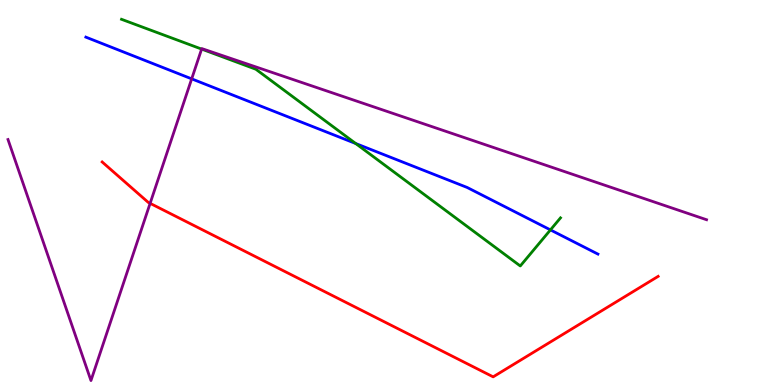[{'lines': ['blue', 'red'], 'intersections': []}, {'lines': ['green', 'red'], 'intersections': []}, {'lines': ['purple', 'red'], 'intersections': [{'x': 1.94, 'y': 4.72}]}, {'lines': ['blue', 'green'], 'intersections': [{'x': 4.59, 'y': 6.27}, {'x': 7.1, 'y': 4.03}]}, {'lines': ['blue', 'purple'], 'intersections': [{'x': 2.47, 'y': 7.95}]}, {'lines': ['green', 'purple'], 'intersections': [{'x': 2.6, 'y': 8.73}]}]